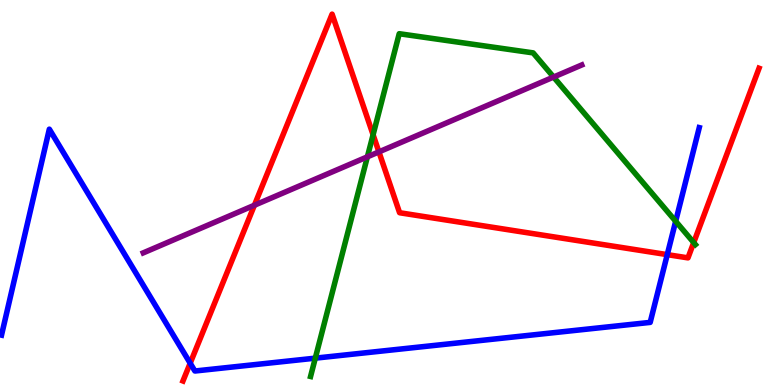[{'lines': ['blue', 'red'], 'intersections': [{'x': 2.45, 'y': 0.566}, {'x': 8.61, 'y': 3.39}]}, {'lines': ['green', 'red'], 'intersections': [{'x': 4.81, 'y': 6.5}, {'x': 8.95, 'y': 3.7}]}, {'lines': ['purple', 'red'], 'intersections': [{'x': 3.28, 'y': 4.67}, {'x': 4.89, 'y': 6.05}]}, {'lines': ['blue', 'green'], 'intersections': [{'x': 4.07, 'y': 0.697}, {'x': 8.72, 'y': 4.25}]}, {'lines': ['blue', 'purple'], 'intersections': []}, {'lines': ['green', 'purple'], 'intersections': [{'x': 4.74, 'y': 5.93}, {'x': 7.14, 'y': 8.0}]}]